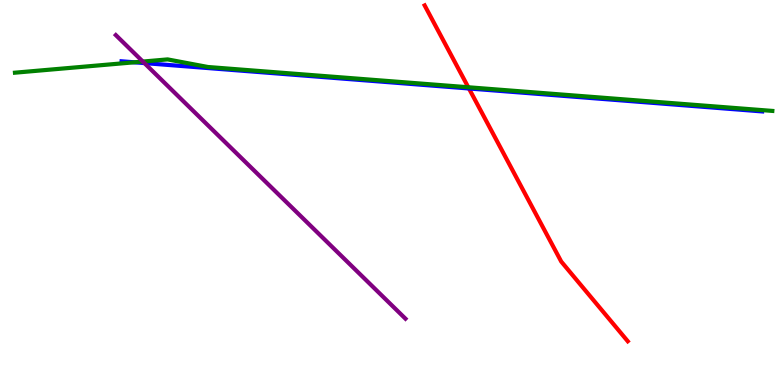[{'lines': ['blue', 'red'], 'intersections': [{'x': 6.05, 'y': 7.7}]}, {'lines': ['green', 'red'], 'intersections': [{'x': 6.04, 'y': 7.73}]}, {'lines': ['purple', 'red'], 'intersections': []}, {'lines': ['blue', 'green'], 'intersections': [{'x': 1.73, 'y': 8.38}]}, {'lines': ['blue', 'purple'], 'intersections': [{'x': 1.86, 'y': 8.36}]}, {'lines': ['green', 'purple'], 'intersections': [{'x': 1.84, 'y': 8.4}]}]